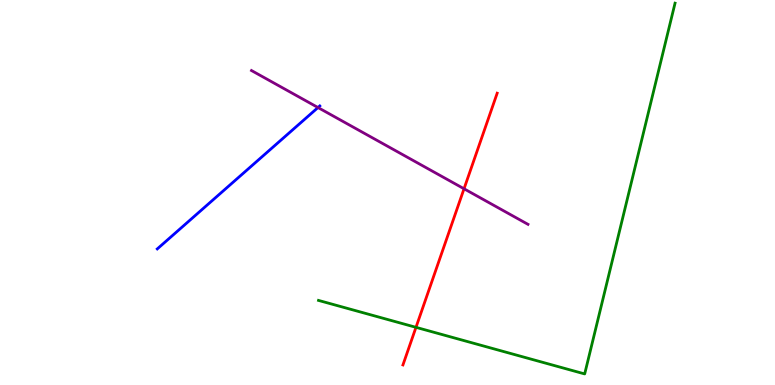[{'lines': ['blue', 'red'], 'intersections': []}, {'lines': ['green', 'red'], 'intersections': [{'x': 5.37, 'y': 1.5}]}, {'lines': ['purple', 'red'], 'intersections': [{'x': 5.99, 'y': 5.1}]}, {'lines': ['blue', 'green'], 'intersections': []}, {'lines': ['blue', 'purple'], 'intersections': [{'x': 4.1, 'y': 7.21}]}, {'lines': ['green', 'purple'], 'intersections': []}]